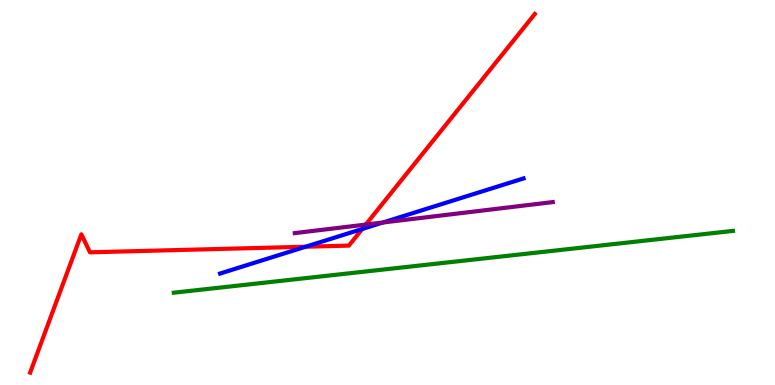[{'lines': ['blue', 'red'], 'intersections': [{'x': 3.94, 'y': 3.59}, {'x': 4.67, 'y': 4.05}]}, {'lines': ['green', 'red'], 'intersections': []}, {'lines': ['purple', 'red'], 'intersections': [{'x': 4.72, 'y': 4.17}]}, {'lines': ['blue', 'green'], 'intersections': []}, {'lines': ['blue', 'purple'], 'intersections': [{'x': 4.94, 'y': 4.22}]}, {'lines': ['green', 'purple'], 'intersections': []}]